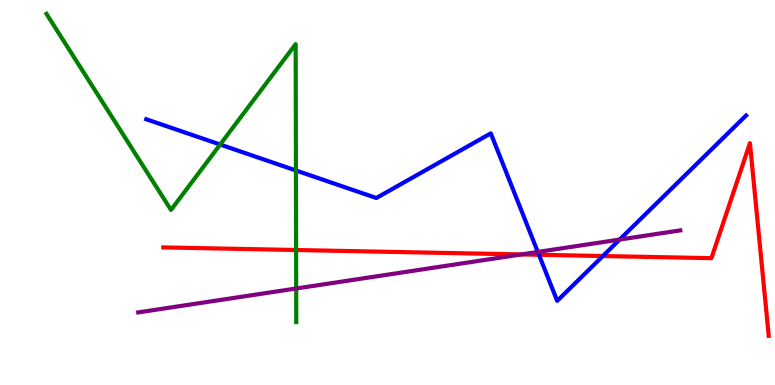[{'lines': ['blue', 'red'], 'intersections': [{'x': 6.95, 'y': 3.38}, {'x': 7.78, 'y': 3.35}]}, {'lines': ['green', 'red'], 'intersections': [{'x': 3.82, 'y': 3.51}]}, {'lines': ['purple', 'red'], 'intersections': [{'x': 6.73, 'y': 3.39}]}, {'lines': ['blue', 'green'], 'intersections': [{'x': 2.84, 'y': 6.25}, {'x': 3.82, 'y': 5.57}]}, {'lines': ['blue', 'purple'], 'intersections': [{'x': 6.94, 'y': 3.46}, {'x': 8.0, 'y': 3.78}]}, {'lines': ['green', 'purple'], 'intersections': [{'x': 3.82, 'y': 2.51}]}]